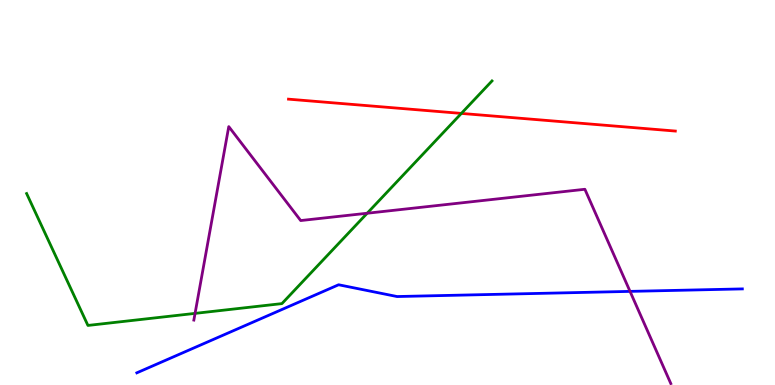[{'lines': ['blue', 'red'], 'intersections': []}, {'lines': ['green', 'red'], 'intersections': [{'x': 5.95, 'y': 7.05}]}, {'lines': ['purple', 'red'], 'intersections': []}, {'lines': ['blue', 'green'], 'intersections': []}, {'lines': ['blue', 'purple'], 'intersections': [{'x': 8.13, 'y': 2.43}]}, {'lines': ['green', 'purple'], 'intersections': [{'x': 2.52, 'y': 1.86}, {'x': 4.74, 'y': 4.46}]}]